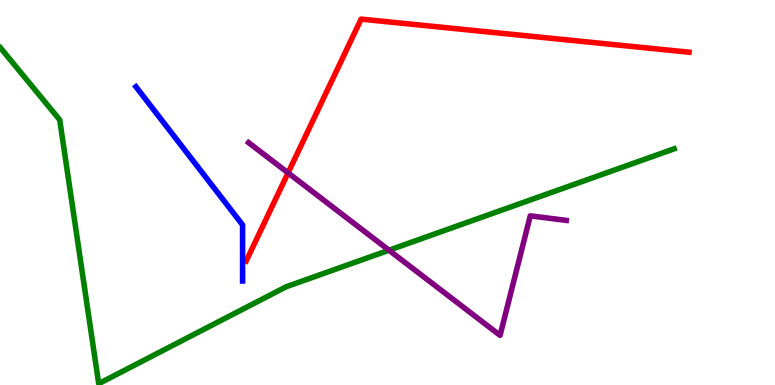[{'lines': ['blue', 'red'], 'intersections': []}, {'lines': ['green', 'red'], 'intersections': []}, {'lines': ['purple', 'red'], 'intersections': [{'x': 3.72, 'y': 5.51}]}, {'lines': ['blue', 'green'], 'intersections': []}, {'lines': ['blue', 'purple'], 'intersections': []}, {'lines': ['green', 'purple'], 'intersections': [{'x': 5.02, 'y': 3.5}]}]